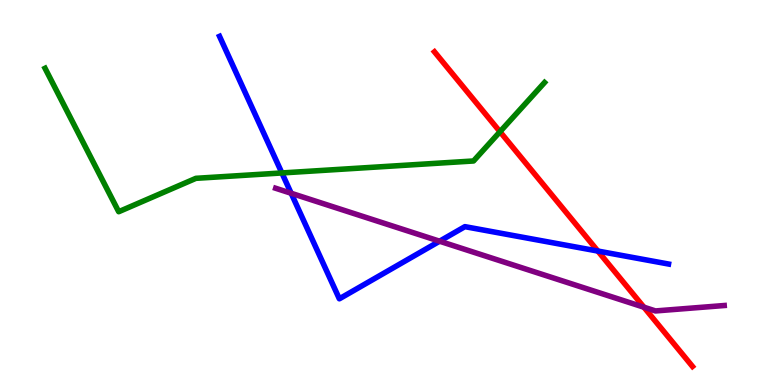[{'lines': ['blue', 'red'], 'intersections': [{'x': 7.71, 'y': 3.48}]}, {'lines': ['green', 'red'], 'intersections': [{'x': 6.45, 'y': 6.58}]}, {'lines': ['purple', 'red'], 'intersections': [{'x': 8.31, 'y': 2.02}]}, {'lines': ['blue', 'green'], 'intersections': [{'x': 3.64, 'y': 5.51}]}, {'lines': ['blue', 'purple'], 'intersections': [{'x': 3.76, 'y': 4.98}, {'x': 5.67, 'y': 3.73}]}, {'lines': ['green', 'purple'], 'intersections': []}]